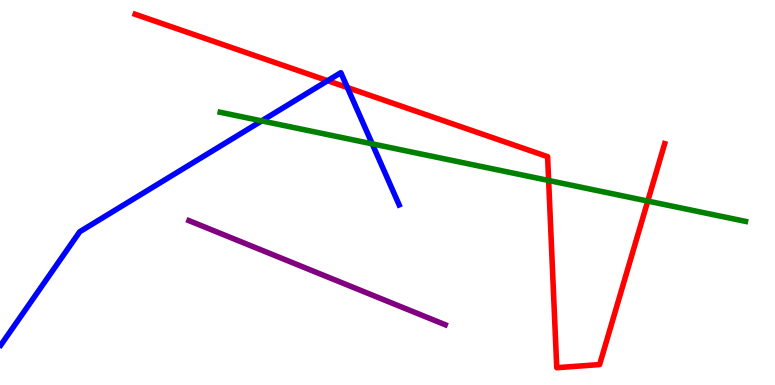[{'lines': ['blue', 'red'], 'intersections': [{'x': 4.23, 'y': 7.9}, {'x': 4.48, 'y': 7.73}]}, {'lines': ['green', 'red'], 'intersections': [{'x': 7.08, 'y': 5.31}, {'x': 8.36, 'y': 4.78}]}, {'lines': ['purple', 'red'], 'intersections': []}, {'lines': ['blue', 'green'], 'intersections': [{'x': 3.38, 'y': 6.86}, {'x': 4.8, 'y': 6.26}]}, {'lines': ['blue', 'purple'], 'intersections': []}, {'lines': ['green', 'purple'], 'intersections': []}]